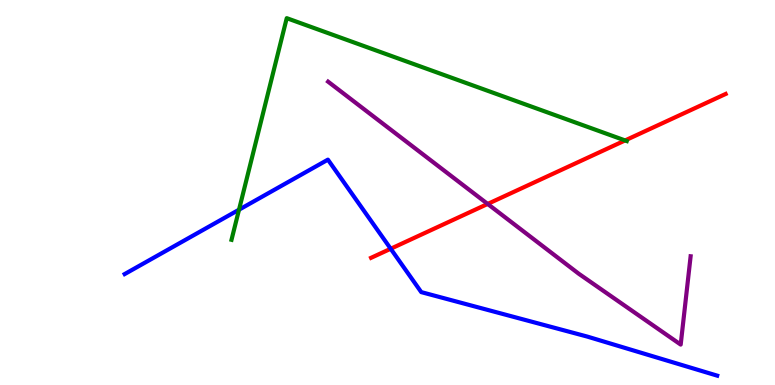[{'lines': ['blue', 'red'], 'intersections': [{'x': 5.04, 'y': 3.54}]}, {'lines': ['green', 'red'], 'intersections': [{'x': 8.07, 'y': 6.35}]}, {'lines': ['purple', 'red'], 'intersections': [{'x': 6.29, 'y': 4.7}]}, {'lines': ['blue', 'green'], 'intersections': [{'x': 3.08, 'y': 4.55}]}, {'lines': ['blue', 'purple'], 'intersections': []}, {'lines': ['green', 'purple'], 'intersections': []}]